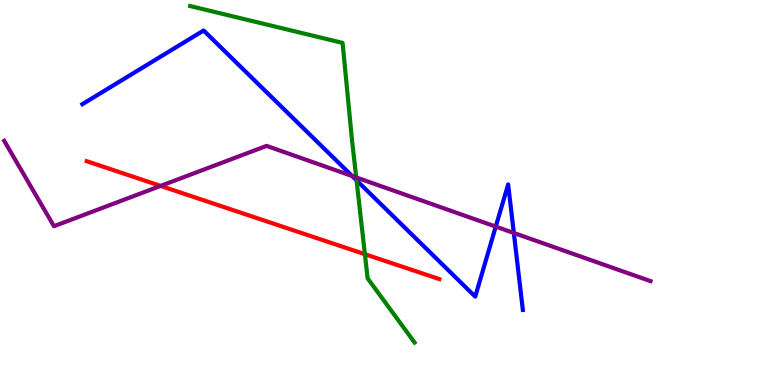[{'lines': ['blue', 'red'], 'intersections': []}, {'lines': ['green', 'red'], 'intersections': [{'x': 4.71, 'y': 3.4}]}, {'lines': ['purple', 'red'], 'intersections': [{'x': 2.07, 'y': 5.17}]}, {'lines': ['blue', 'green'], 'intersections': [{'x': 4.6, 'y': 5.32}]}, {'lines': ['blue', 'purple'], 'intersections': [{'x': 4.54, 'y': 5.43}, {'x': 6.4, 'y': 4.11}, {'x': 6.63, 'y': 3.95}]}, {'lines': ['green', 'purple'], 'intersections': [{'x': 4.6, 'y': 5.39}]}]